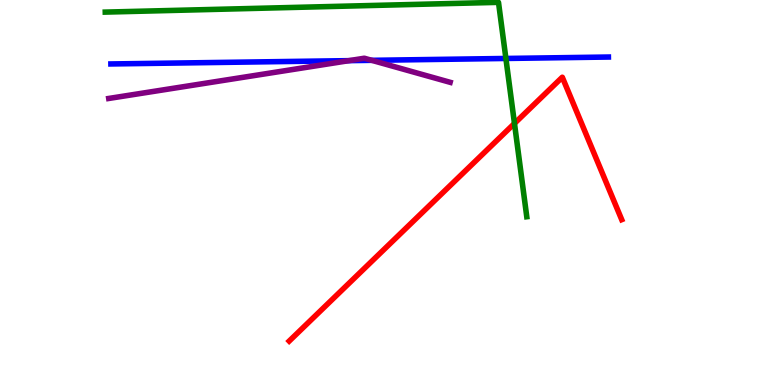[{'lines': ['blue', 'red'], 'intersections': []}, {'lines': ['green', 'red'], 'intersections': [{'x': 6.64, 'y': 6.79}]}, {'lines': ['purple', 'red'], 'intersections': []}, {'lines': ['blue', 'green'], 'intersections': [{'x': 6.53, 'y': 8.48}]}, {'lines': ['blue', 'purple'], 'intersections': [{'x': 4.5, 'y': 8.42}, {'x': 4.8, 'y': 8.43}]}, {'lines': ['green', 'purple'], 'intersections': []}]